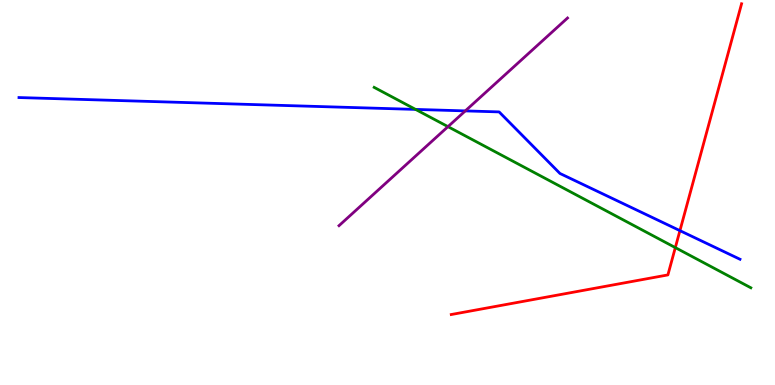[{'lines': ['blue', 'red'], 'intersections': [{'x': 8.77, 'y': 4.01}]}, {'lines': ['green', 'red'], 'intersections': [{'x': 8.71, 'y': 3.57}]}, {'lines': ['purple', 'red'], 'intersections': []}, {'lines': ['blue', 'green'], 'intersections': [{'x': 5.36, 'y': 7.16}]}, {'lines': ['blue', 'purple'], 'intersections': [{'x': 6.0, 'y': 7.12}]}, {'lines': ['green', 'purple'], 'intersections': [{'x': 5.78, 'y': 6.71}]}]